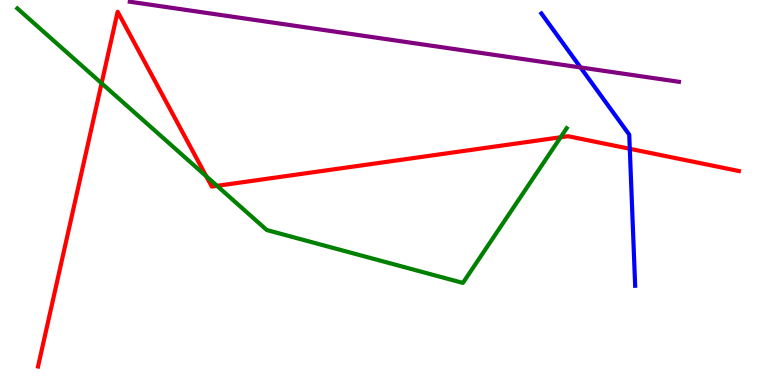[{'lines': ['blue', 'red'], 'intersections': [{'x': 8.13, 'y': 6.14}]}, {'lines': ['green', 'red'], 'intersections': [{'x': 1.31, 'y': 7.84}, {'x': 2.66, 'y': 5.42}, {'x': 2.8, 'y': 5.17}, {'x': 7.23, 'y': 6.43}]}, {'lines': ['purple', 'red'], 'intersections': []}, {'lines': ['blue', 'green'], 'intersections': []}, {'lines': ['blue', 'purple'], 'intersections': [{'x': 7.49, 'y': 8.25}]}, {'lines': ['green', 'purple'], 'intersections': []}]